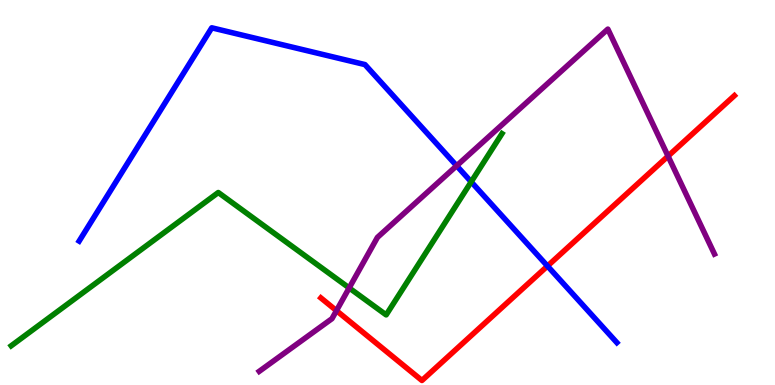[{'lines': ['blue', 'red'], 'intersections': [{'x': 7.06, 'y': 3.09}]}, {'lines': ['green', 'red'], 'intersections': []}, {'lines': ['purple', 'red'], 'intersections': [{'x': 4.34, 'y': 1.93}, {'x': 8.62, 'y': 5.94}]}, {'lines': ['blue', 'green'], 'intersections': [{'x': 6.08, 'y': 5.28}]}, {'lines': ['blue', 'purple'], 'intersections': [{'x': 5.89, 'y': 5.69}]}, {'lines': ['green', 'purple'], 'intersections': [{'x': 4.51, 'y': 2.52}]}]